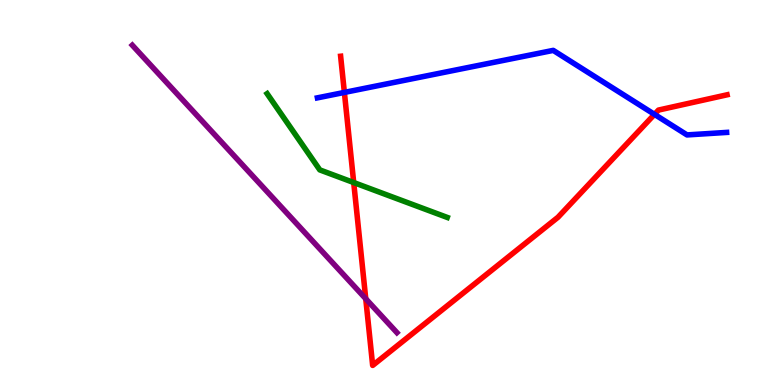[{'lines': ['blue', 'red'], 'intersections': [{'x': 4.44, 'y': 7.6}, {'x': 8.44, 'y': 7.03}]}, {'lines': ['green', 'red'], 'intersections': [{'x': 4.56, 'y': 5.26}]}, {'lines': ['purple', 'red'], 'intersections': [{'x': 4.72, 'y': 2.24}]}, {'lines': ['blue', 'green'], 'intersections': []}, {'lines': ['blue', 'purple'], 'intersections': []}, {'lines': ['green', 'purple'], 'intersections': []}]